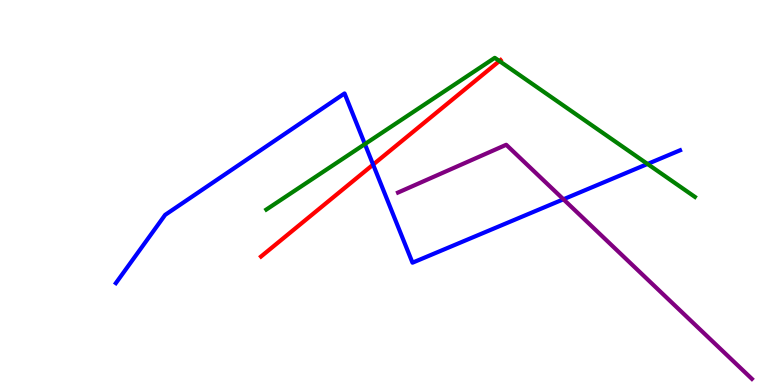[{'lines': ['blue', 'red'], 'intersections': [{'x': 4.81, 'y': 5.72}]}, {'lines': ['green', 'red'], 'intersections': [{'x': 6.44, 'y': 8.41}]}, {'lines': ['purple', 'red'], 'intersections': []}, {'lines': ['blue', 'green'], 'intersections': [{'x': 4.71, 'y': 6.26}, {'x': 8.36, 'y': 5.74}]}, {'lines': ['blue', 'purple'], 'intersections': [{'x': 7.27, 'y': 4.82}]}, {'lines': ['green', 'purple'], 'intersections': []}]